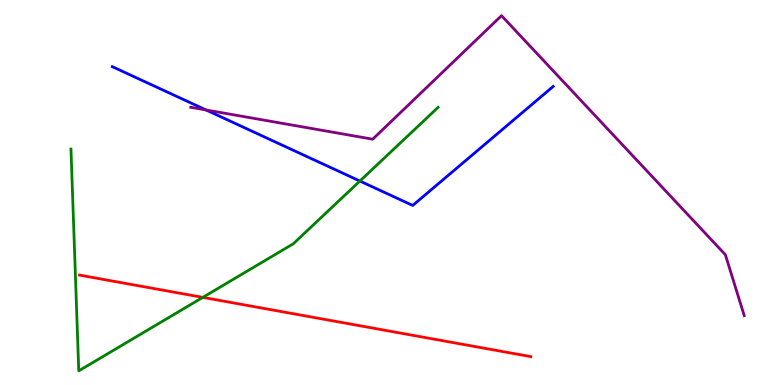[{'lines': ['blue', 'red'], 'intersections': []}, {'lines': ['green', 'red'], 'intersections': [{'x': 2.62, 'y': 2.28}]}, {'lines': ['purple', 'red'], 'intersections': []}, {'lines': ['blue', 'green'], 'intersections': [{'x': 4.64, 'y': 5.3}]}, {'lines': ['blue', 'purple'], 'intersections': [{'x': 2.66, 'y': 7.14}]}, {'lines': ['green', 'purple'], 'intersections': []}]